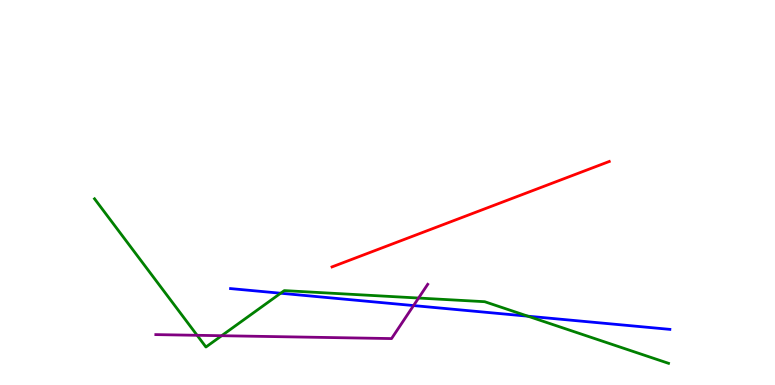[{'lines': ['blue', 'red'], 'intersections': []}, {'lines': ['green', 'red'], 'intersections': []}, {'lines': ['purple', 'red'], 'intersections': []}, {'lines': ['blue', 'green'], 'intersections': [{'x': 3.62, 'y': 2.38}, {'x': 6.81, 'y': 1.79}]}, {'lines': ['blue', 'purple'], 'intersections': [{'x': 5.34, 'y': 2.06}]}, {'lines': ['green', 'purple'], 'intersections': [{'x': 2.54, 'y': 1.29}, {'x': 2.86, 'y': 1.28}, {'x': 5.4, 'y': 2.26}]}]